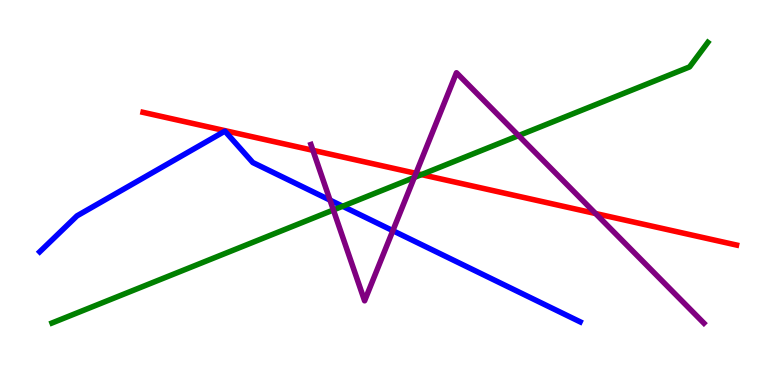[{'lines': ['blue', 'red'], 'intersections': []}, {'lines': ['green', 'red'], 'intersections': [{'x': 5.44, 'y': 5.47}]}, {'lines': ['purple', 'red'], 'intersections': [{'x': 4.04, 'y': 6.1}, {'x': 5.37, 'y': 5.5}, {'x': 7.68, 'y': 4.45}]}, {'lines': ['blue', 'green'], 'intersections': [{'x': 4.42, 'y': 4.64}]}, {'lines': ['blue', 'purple'], 'intersections': [{'x': 4.26, 'y': 4.8}, {'x': 5.07, 'y': 4.01}]}, {'lines': ['green', 'purple'], 'intersections': [{'x': 4.3, 'y': 4.55}, {'x': 5.35, 'y': 5.39}, {'x': 6.69, 'y': 6.48}]}]